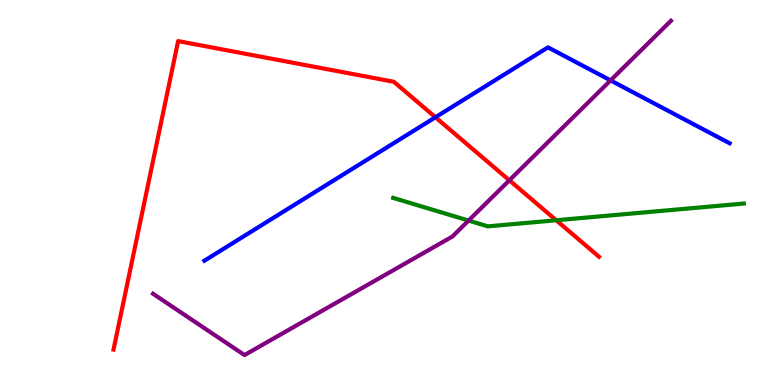[{'lines': ['blue', 'red'], 'intersections': [{'x': 5.62, 'y': 6.95}]}, {'lines': ['green', 'red'], 'intersections': [{'x': 7.18, 'y': 4.28}]}, {'lines': ['purple', 'red'], 'intersections': [{'x': 6.57, 'y': 5.32}]}, {'lines': ['blue', 'green'], 'intersections': []}, {'lines': ['blue', 'purple'], 'intersections': [{'x': 7.88, 'y': 7.91}]}, {'lines': ['green', 'purple'], 'intersections': [{'x': 6.05, 'y': 4.27}]}]